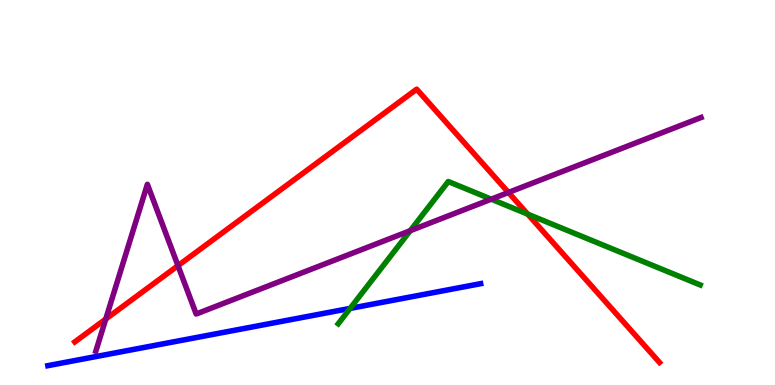[{'lines': ['blue', 'red'], 'intersections': []}, {'lines': ['green', 'red'], 'intersections': [{'x': 6.81, 'y': 4.44}]}, {'lines': ['purple', 'red'], 'intersections': [{'x': 1.36, 'y': 1.71}, {'x': 2.3, 'y': 3.1}, {'x': 6.56, 'y': 5.0}]}, {'lines': ['blue', 'green'], 'intersections': [{'x': 4.52, 'y': 1.99}]}, {'lines': ['blue', 'purple'], 'intersections': []}, {'lines': ['green', 'purple'], 'intersections': [{'x': 5.29, 'y': 4.01}, {'x': 6.34, 'y': 4.83}]}]